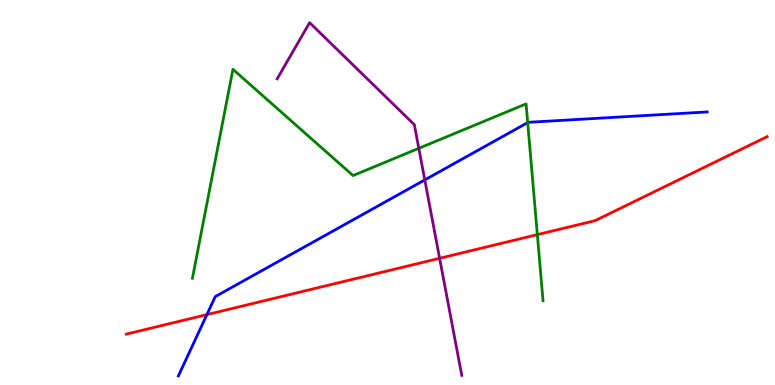[{'lines': ['blue', 'red'], 'intersections': [{'x': 2.67, 'y': 1.83}]}, {'lines': ['green', 'red'], 'intersections': [{'x': 6.93, 'y': 3.91}]}, {'lines': ['purple', 'red'], 'intersections': [{'x': 5.67, 'y': 3.29}]}, {'lines': ['blue', 'green'], 'intersections': [{'x': 6.81, 'y': 6.82}]}, {'lines': ['blue', 'purple'], 'intersections': [{'x': 5.48, 'y': 5.33}]}, {'lines': ['green', 'purple'], 'intersections': [{'x': 5.4, 'y': 6.15}]}]